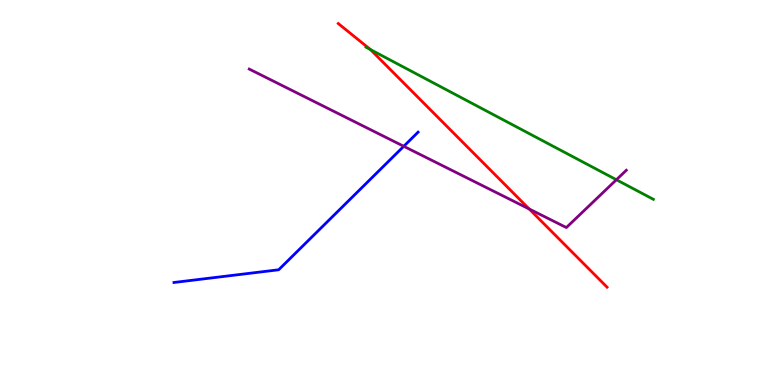[{'lines': ['blue', 'red'], 'intersections': []}, {'lines': ['green', 'red'], 'intersections': [{'x': 4.78, 'y': 8.71}]}, {'lines': ['purple', 'red'], 'intersections': [{'x': 6.83, 'y': 4.57}]}, {'lines': ['blue', 'green'], 'intersections': []}, {'lines': ['blue', 'purple'], 'intersections': [{'x': 5.21, 'y': 6.2}]}, {'lines': ['green', 'purple'], 'intersections': [{'x': 7.95, 'y': 5.33}]}]